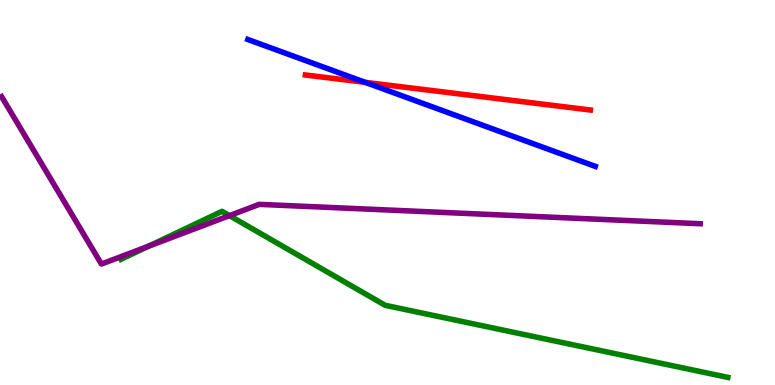[{'lines': ['blue', 'red'], 'intersections': [{'x': 4.71, 'y': 7.86}]}, {'lines': ['green', 'red'], 'intersections': []}, {'lines': ['purple', 'red'], 'intersections': []}, {'lines': ['blue', 'green'], 'intersections': []}, {'lines': ['blue', 'purple'], 'intersections': []}, {'lines': ['green', 'purple'], 'intersections': [{'x': 1.92, 'y': 3.61}, {'x': 2.96, 'y': 4.4}]}]